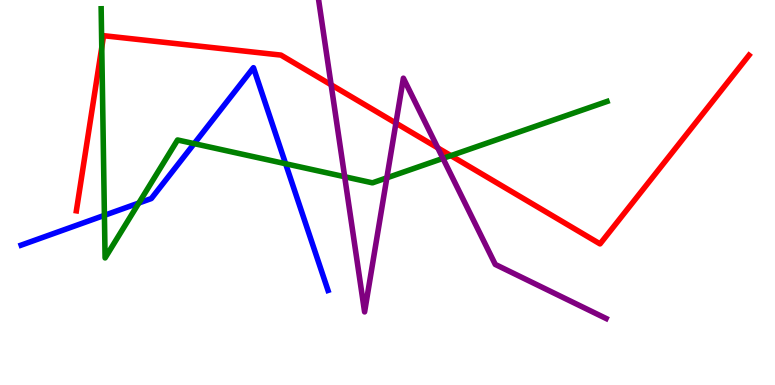[{'lines': ['blue', 'red'], 'intersections': []}, {'lines': ['green', 'red'], 'intersections': [{'x': 1.31, 'y': 8.77}, {'x': 5.82, 'y': 5.96}]}, {'lines': ['purple', 'red'], 'intersections': [{'x': 4.27, 'y': 7.8}, {'x': 5.11, 'y': 6.8}, {'x': 5.65, 'y': 6.16}]}, {'lines': ['blue', 'green'], 'intersections': [{'x': 1.35, 'y': 4.41}, {'x': 1.79, 'y': 4.73}, {'x': 2.51, 'y': 6.27}, {'x': 3.69, 'y': 5.75}]}, {'lines': ['blue', 'purple'], 'intersections': []}, {'lines': ['green', 'purple'], 'intersections': [{'x': 4.45, 'y': 5.41}, {'x': 4.99, 'y': 5.38}, {'x': 5.72, 'y': 5.89}]}]